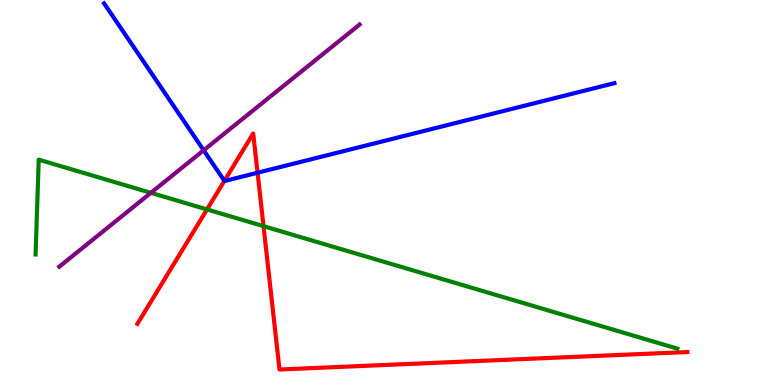[{'lines': ['blue', 'red'], 'intersections': [{'x': 2.9, 'y': 5.3}, {'x': 3.32, 'y': 5.51}]}, {'lines': ['green', 'red'], 'intersections': [{'x': 2.67, 'y': 4.56}, {'x': 3.4, 'y': 4.13}]}, {'lines': ['purple', 'red'], 'intersections': []}, {'lines': ['blue', 'green'], 'intersections': []}, {'lines': ['blue', 'purple'], 'intersections': [{'x': 2.63, 'y': 6.1}]}, {'lines': ['green', 'purple'], 'intersections': [{'x': 1.95, 'y': 4.99}]}]